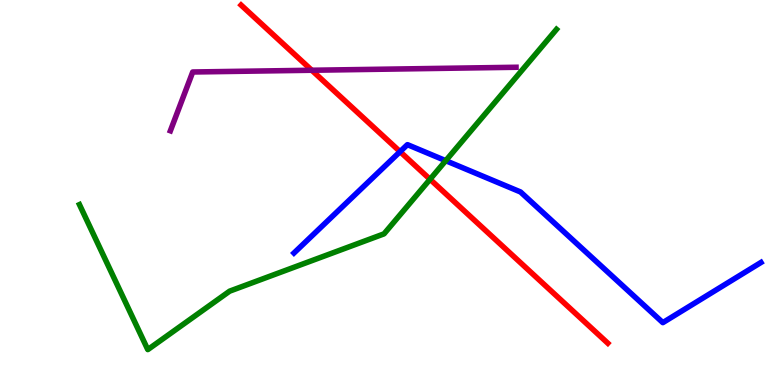[{'lines': ['blue', 'red'], 'intersections': [{'x': 5.16, 'y': 6.06}]}, {'lines': ['green', 'red'], 'intersections': [{'x': 5.55, 'y': 5.34}]}, {'lines': ['purple', 'red'], 'intersections': [{'x': 4.02, 'y': 8.18}]}, {'lines': ['blue', 'green'], 'intersections': [{'x': 5.75, 'y': 5.83}]}, {'lines': ['blue', 'purple'], 'intersections': []}, {'lines': ['green', 'purple'], 'intersections': []}]